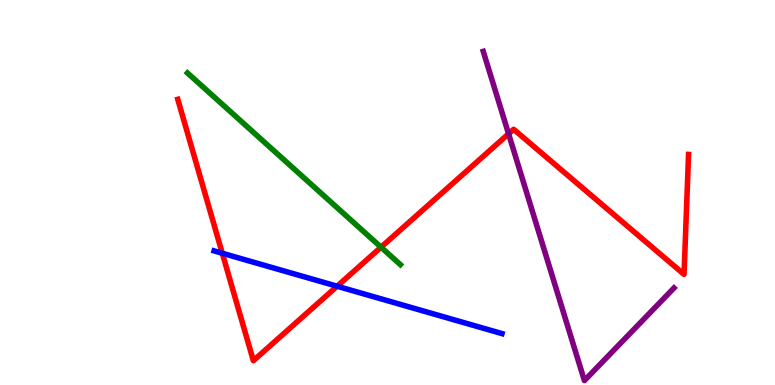[{'lines': ['blue', 'red'], 'intersections': [{'x': 2.87, 'y': 3.42}, {'x': 4.35, 'y': 2.57}]}, {'lines': ['green', 'red'], 'intersections': [{'x': 4.92, 'y': 3.58}]}, {'lines': ['purple', 'red'], 'intersections': [{'x': 6.56, 'y': 6.52}]}, {'lines': ['blue', 'green'], 'intersections': []}, {'lines': ['blue', 'purple'], 'intersections': []}, {'lines': ['green', 'purple'], 'intersections': []}]